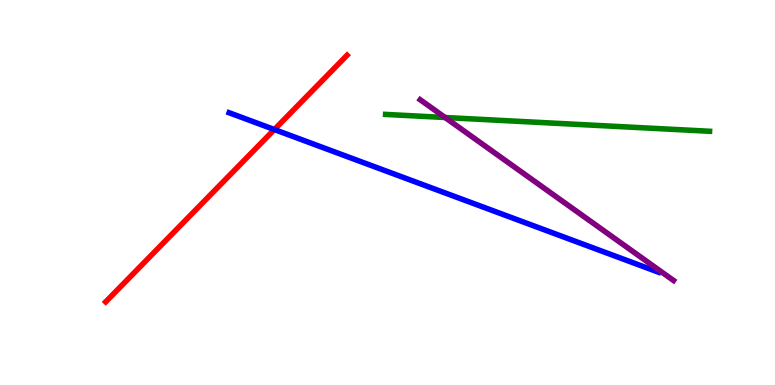[{'lines': ['blue', 'red'], 'intersections': [{'x': 3.54, 'y': 6.64}]}, {'lines': ['green', 'red'], 'intersections': []}, {'lines': ['purple', 'red'], 'intersections': []}, {'lines': ['blue', 'green'], 'intersections': []}, {'lines': ['blue', 'purple'], 'intersections': []}, {'lines': ['green', 'purple'], 'intersections': [{'x': 5.74, 'y': 6.95}]}]